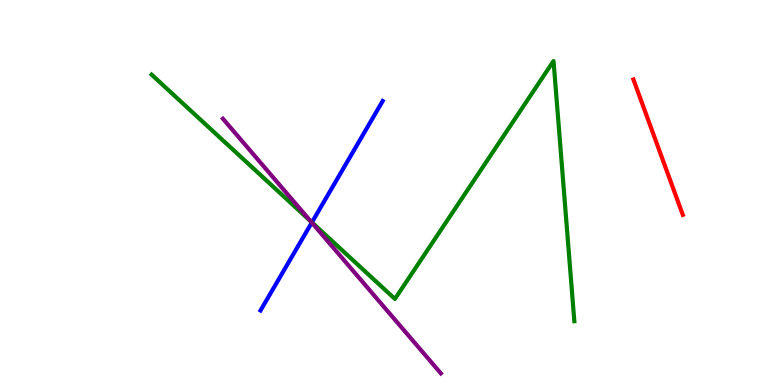[{'lines': ['blue', 'red'], 'intersections': []}, {'lines': ['green', 'red'], 'intersections': []}, {'lines': ['purple', 'red'], 'intersections': []}, {'lines': ['blue', 'green'], 'intersections': [{'x': 4.02, 'y': 4.22}]}, {'lines': ['blue', 'purple'], 'intersections': [{'x': 4.02, 'y': 4.22}]}, {'lines': ['green', 'purple'], 'intersections': [{'x': 4.01, 'y': 4.25}]}]